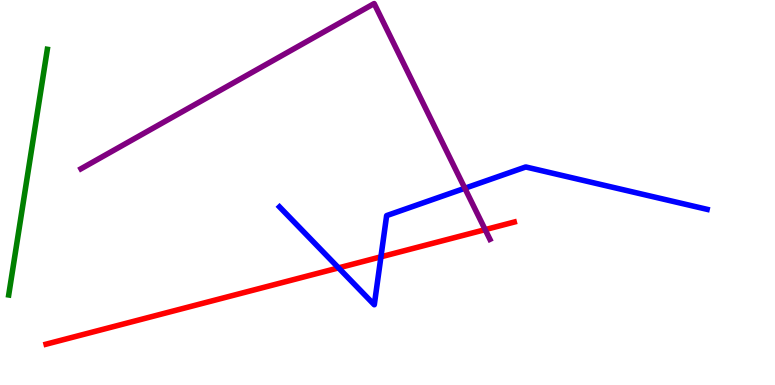[{'lines': ['blue', 'red'], 'intersections': [{'x': 4.37, 'y': 3.04}, {'x': 4.92, 'y': 3.33}]}, {'lines': ['green', 'red'], 'intersections': []}, {'lines': ['purple', 'red'], 'intersections': [{'x': 6.26, 'y': 4.04}]}, {'lines': ['blue', 'green'], 'intersections': []}, {'lines': ['blue', 'purple'], 'intersections': [{'x': 6.0, 'y': 5.11}]}, {'lines': ['green', 'purple'], 'intersections': []}]